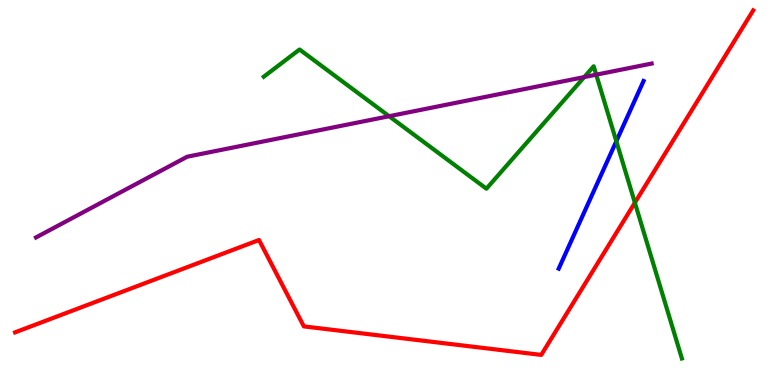[{'lines': ['blue', 'red'], 'intersections': []}, {'lines': ['green', 'red'], 'intersections': [{'x': 8.19, 'y': 4.73}]}, {'lines': ['purple', 'red'], 'intersections': []}, {'lines': ['blue', 'green'], 'intersections': [{'x': 7.95, 'y': 6.33}]}, {'lines': ['blue', 'purple'], 'intersections': []}, {'lines': ['green', 'purple'], 'intersections': [{'x': 5.02, 'y': 6.98}, {'x': 7.54, 'y': 8.0}, {'x': 7.69, 'y': 8.06}]}]